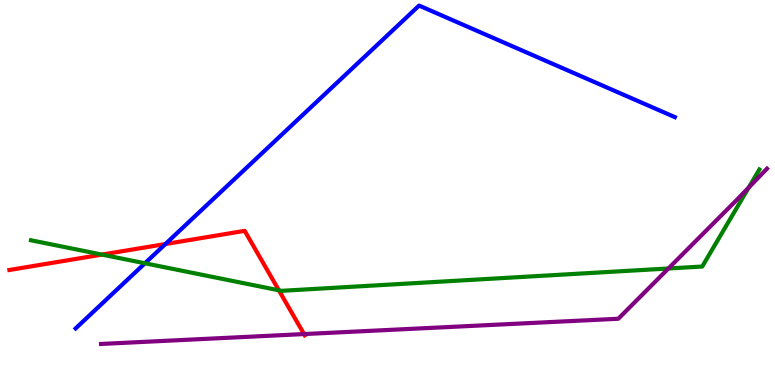[{'lines': ['blue', 'red'], 'intersections': [{'x': 2.13, 'y': 3.66}]}, {'lines': ['green', 'red'], 'intersections': [{'x': 1.32, 'y': 3.39}, {'x': 3.6, 'y': 2.46}]}, {'lines': ['purple', 'red'], 'intersections': [{'x': 3.92, 'y': 1.32}]}, {'lines': ['blue', 'green'], 'intersections': [{'x': 1.87, 'y': 3.16}]}, {'lines': ['blue', 'purple'], 'intersections': []}, {'lines': ['green', 'purple'], 'intersections': [{'x': 8.62, 'y': 3.03}, {'x': 9.66, 'y': 5.13}]}]